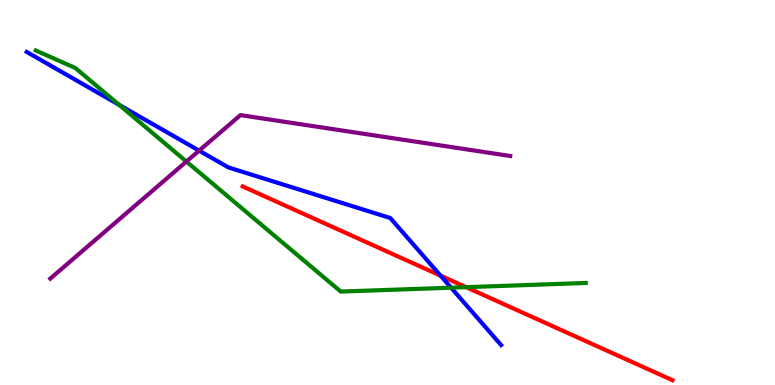[{'lines': ['blue', 'red'], 'intersections': [{'x': 5.68, 'y': 2.84}]}, {'lines': ['green', 'red'], 'intersections': [{'x': 6.01, 'y': 2.54}]}, {'lines': ['purple', 'red'], 'intersections': []}, {'lines': ['blue', 'green'], 'intersections': [{'x': 1.54, 'y': 7.28}, {'x': 5.82, 'y': 2.53}]}, {'lines': ['blue', 'purple'], 'intersections': [{'x': 2.57, 'y': 6.09}]}, {'lines': ['green', 'purple'], 'intersections': [{'x': 2.41, 'y': 5.8}]}]